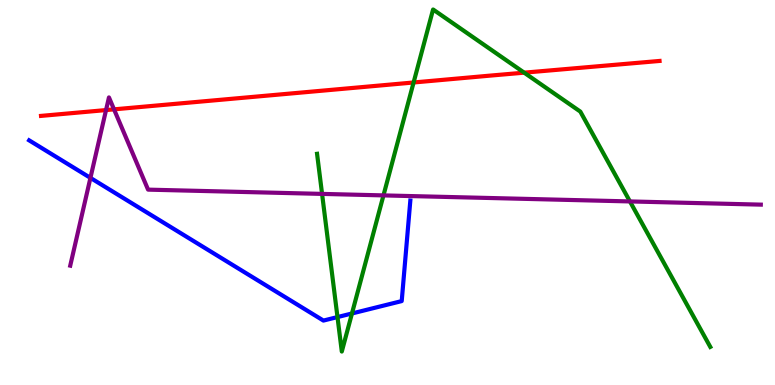[{'lines': ['blue', 'red'], 'intersections': []}, {'lines': ['green', 'red'], 'intersections': [{'x': 5.34, 'y': 7.86}, {'x': 6.76, 'y': 8.11}]}, {'lines': ['purple', 'red'], 'intersections': [{'x': 1.37, 'y': 7.14}, {'x': 1.47, 'y': 7.16}]}, {'lines': ['blue', 'green'], 'intersections': [{'x': 4.35, 'y': 1.76}, {'x': 4.54, 'y': 1.86}]}, {'lines': ['blue', 'purple'], 'intersections': [{'x': 1.17, 'y': 5.38}]}, {'lines': ['green', 'purple'], 'intersections': [{'x': 4.16, 'y': 4.96}, {'x': 4.95, 'y': 4.92}, {'x': 8.13, 'y': 4.77}]}]